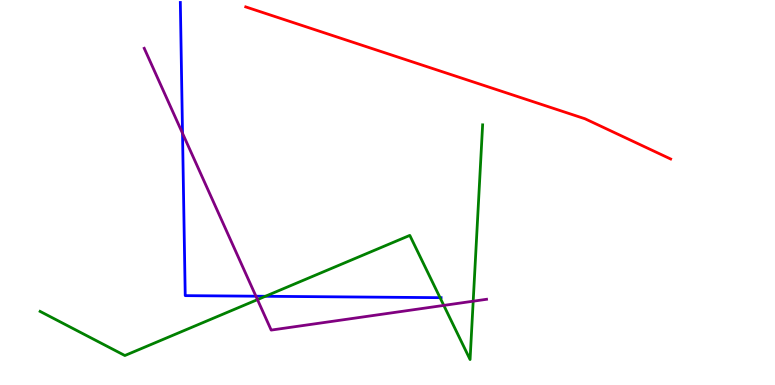[{'lines': ['blue', 'red'], 'intersections': []}, {'lines': ['green', 'red'], 'intersections': []}, {'lines': ['purple', 'red'], 'intersections': []}, {'lines': ['blue', 'green'], 'intersections': [{'x': 3.42, 'y': 2.3}, {'x': 5.68, 'y': 2.27}]}, {'lines': ['blue', 'purple'], 'intersections': [{'x': 2.36, 'y': 6.54}, {'x': 3.3, 'y': 2.31}]}, {'lines': ['green', 'purple'], 'intersections': [{'x': 3.32, 'y': 2.22}, {'x': 5.73, 'y': 2.07}, {'x': 6.11, 'y': 2.18}]}]